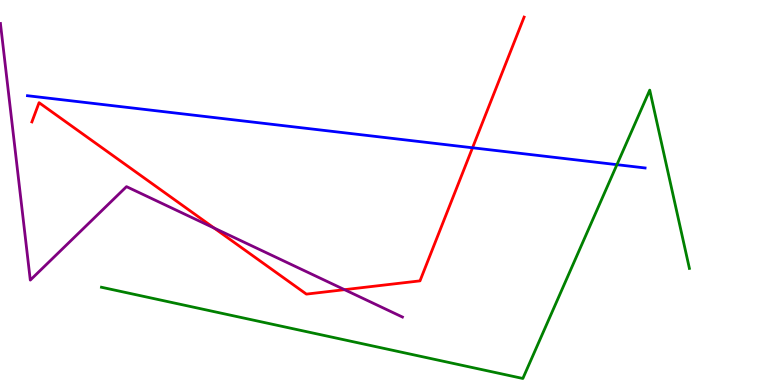[{'lines': ['blue', 'red'], 'intersections': [{'x': 6.1, 'y': 6.16}]}, {'lines': ['green', 'red'], 'intersections': []}, {'lines': ['purple', 'red'], 'intersections': [{'x': 2.76, 'y': 4.08}, {'x': 4.45, 'y': 2.48}]}, {'lines': ['blue', 'green'], 'intersections': [{'x': 7.96, 'y': 5.72}]}, {'lines': ['blue', 'purple'], 'intersections': []}, {'lines': ['green', 'purple'], 'intersections': []}]